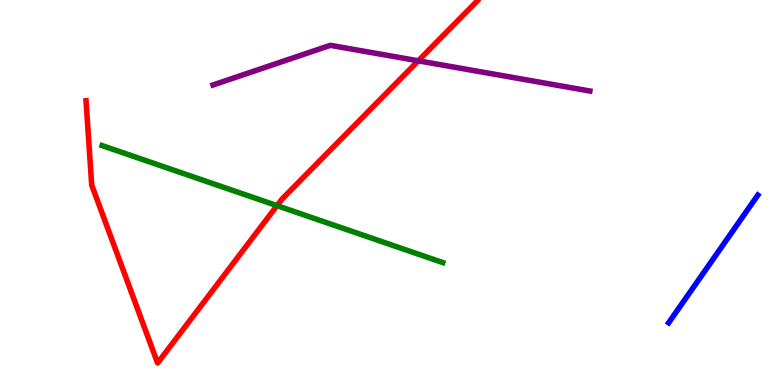[{'lines': ['blue', 'red'], 'intersections': []}, {'lines': ['green', 'red'], 'intersections': [{'x': 3.57, 'y': 4.66}]}, {'lines': ['purple', 'red'], 'intersections': [{'x': 5.4, 'y': 8.42}]}, {'lines': ['blue', 'green'], 'intersections': []}, {'lines': ['blue', 'purple'], 'intersections': []}, {'lines': ['green', 'purple'], 'intersections': []}]